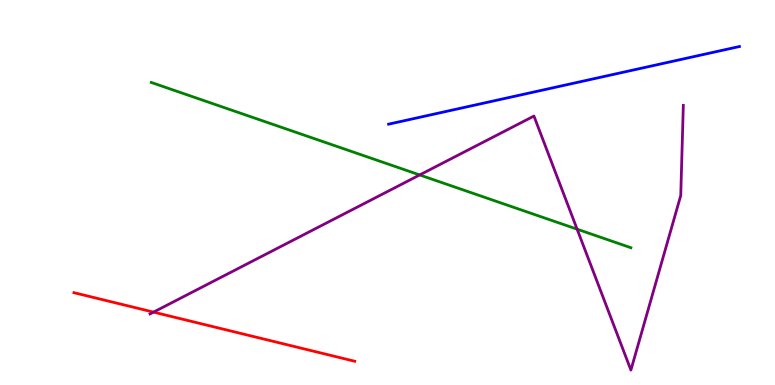[{'lines': ['blue', 'red'], 'intersections': []}, {'lines': ['green', 'red'], 'intersections': []}, {'lines': ['purple', 'red'], 'intersections': [{'x': 1.98, 'y': 1.89}]}, {'lines': ['blue', 'green'], 'intersections': []}, {'lines': ['blue', 'purple'], 'intersections': []}, {'lines': ['green', 'purple'], 'intersections': [{'x': 5.42, 'y': 5.46}, {'x': 7.45, 'y': 4.05}]}]